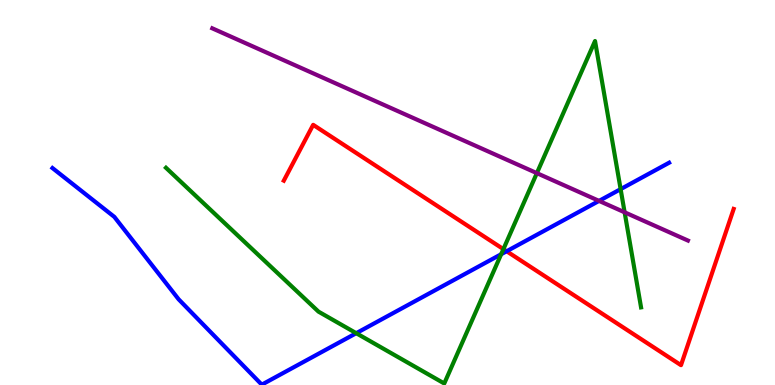[{'lines': ['blue', 'red'], 'intersections': [{'x': 6.54, 'y': 3.47}]}, {'lines': ['green', 'red'], 'intersections': [{'x': 6.5, 'y': 3.53}]}, {'lines': ['purple', 'red'], 'intersections': []}, {'lines': ['blue', 'green'], 'intersections': [{'x': 4.6, 'y': 1.35}, {'x': 6.47, 'y': 3.4}, {'x': 8.01, 'y': 5.09}]}, {'lines': ['blue', 'purple'], 'intersections': [{'x': 7.73, 'y': 4.78}]}, {'lines': ['green', 'purple'], 'intersections': [{'x': 6.93, 'y': 5.5}, {'x': 8.06, 'y': 4.49}]}]